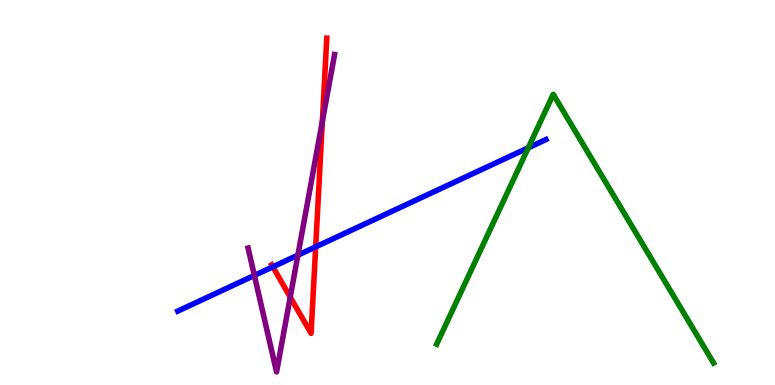[{'lines': ['blue', 'red'], 'intersections': [{'x': 3.52, 'y': 3.07}, {'x': 4.07, 'y': 3.59}]}, {'lines': ['green', 'red'], 'intersections': []}, {'lines': ['purple', 'red'], 'intersections': [{'x': 3.75, 'y': 2.28}, {'x': 4.16, 'y': 6.85}]}, {'lines': ['blue', 'green'], 'intersections': [{'x': 6.82, 'y': 6.16}]}, {'lines': ['blue', 'purple'], 'intersections': [{'x': 3.28, 'y': 2.85}, {'x': 3.84, 'y': 3.37}]}, {'lines': ['green', 'purple'], 'intersections': []}]